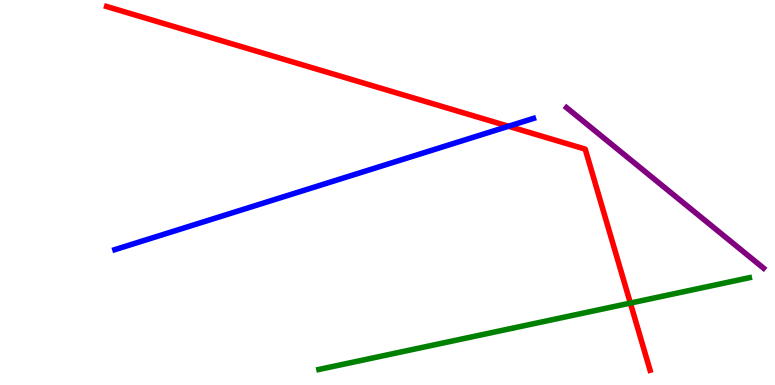[{'lines': ['blue', 'red'], 'intersections': [{'x': 6.56, 'y': 6.72}]}, {'lines': ['green', 'red'], 'intersections': [{'x': 8.13, 'y': 2.13}]}, {'lines': ['purple', 'red'], 'intersections': []}, {'lines': ['blue', 'green'], 'intersections': []}, {'lines': ['blue', 'purple'], 'intersections': []}, {'lines': ['green', 'purple'], 'intersections': []}]